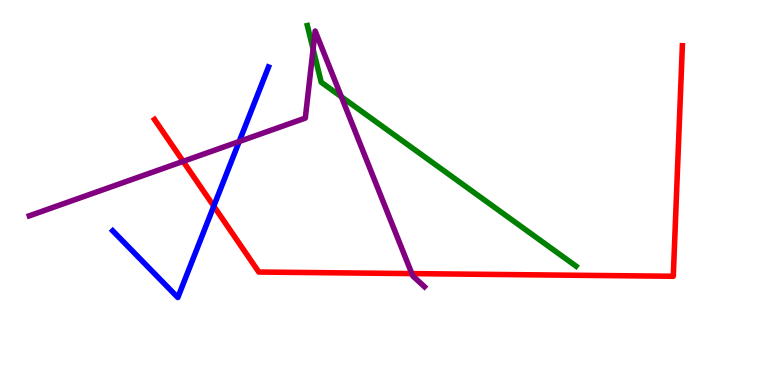[{'lines': ['blue', 'red'], 'intersections': [{'x': 2.76, 'y': 4.65}]}, {'lines': ['green', 'red'], 'intersections': []}, {'lines': ['purple', 'red'], 'intersections': [{'x': 2.36, 'y': 5.81}, {'x': 5.31, 'y': 2.89}]}, {'lines': ['blue', 'green'], 'intersections': []}, {'lines': ['blue', 'purple'], 'intersections': [{'x': 3.09, 'y': 6.32}]}, {'lines': ['green', 'purple'], 'intersections': [{'x': 4.04, 'y': 8.72}, {'x': 4.4, 'y': 7.49}]}]